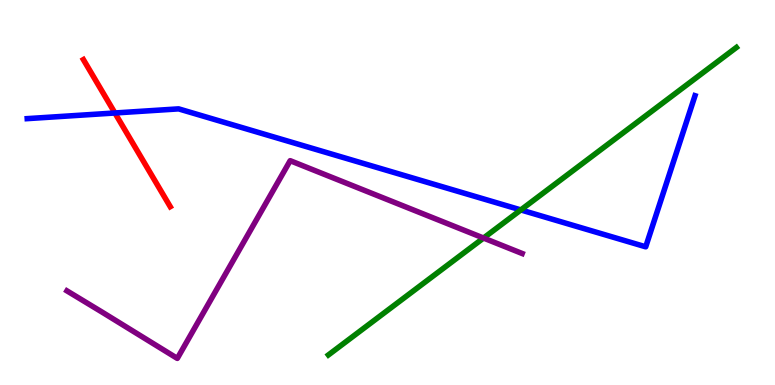[{'lines': ['blue', 'red'], 'intersections': [{'x': 1.48, 'y': 7.07}]}, {'lines': ['green', 'red'], 'intersections': []}, {'lines': ['purple', 'red'], 'intersections': []}, {'lines': ['blue', 'green'], 'intersections': [{'x': 6.72, 'y': 4.55}]}, {'lines': ['blue', 'purple'], 'intersections': []}, {'lines': ['green', 'purple'], 'intersections': [{'x': 6.24, 'y': 3.82}]}]